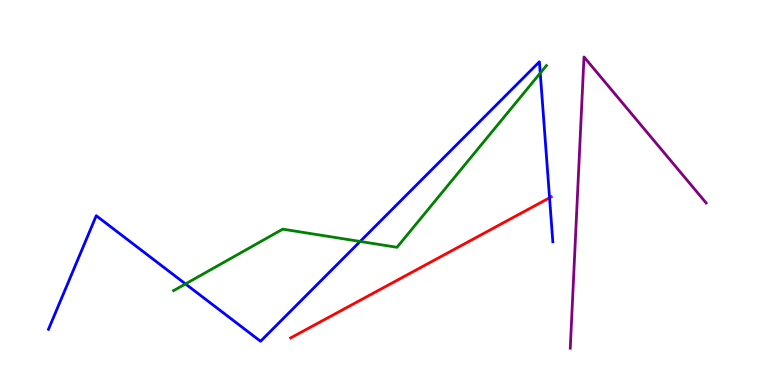[{'lines': ['blue', 'red'], 'intersections': [{'x': 7.09, 'y': 4.86}]}, {'lines': ['green', 'red'], 'intersections': []}, {'lines': ['purple', 'red'], 'intersections': []}, {'lines': ['blue', 'green'], 'intersections': [{'x': 2.39, 'y': 2.63}, {'x': 4.65, 'y': 3.73}, {'x': 6.97, 'y': 8.1}]}, {'lines': ['blue', 'purple'], 'intersections': []}, {'lines': ['green', 'purple'], 'intersections': []}]